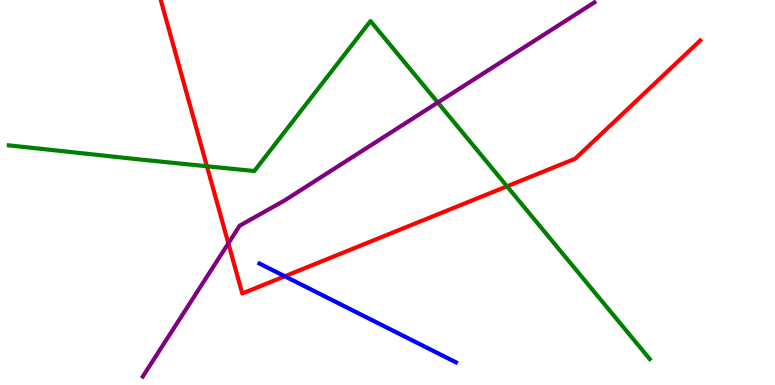[{'lines': ['blue', 'red'], 'intersections': [{'x': 3.67, 'y': 2.82}]}, {'lines': ['green', 'red'], 'intersections': [{'x': 2.67, 'y': 5.68}, {'x': 6.54, 'y': 5.16}]}, {'lines': ['purple', 'red'], 'intersections': [{'x': 2.95, 'y': 3.68}]}, {'lines': ['blue', 'green'], 'intersections': []}, {'lines': ['blue', 'purple'], 'intersections': []}, {'lines': ['green', 'purple'], 'intersections': [{'x': 5.65, 'y': 7.34}]}]